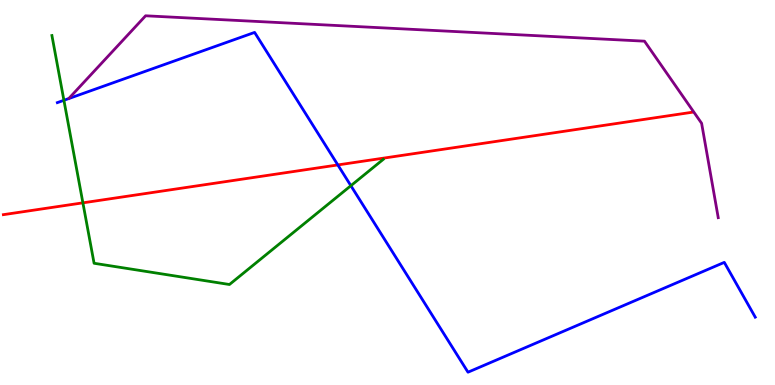[{'lines': ['blue', 'red'], 'intersections': [{'x': 4.36, 'y': 5.72}]}, {'lines': ['green', 'red'], 'intersections': [{'x': 1.07, 'y': 4.73}]}, {'lines': ['purple', 'red'], 'intersections': []}, {'lines': ['blue', 'green'], 'intersections': [{'x': 0.825, 'y': 7.39}, {'x': 4.53, 'y': 5.18}]}, {'lines': ['blue', 'purple'], 'intersections': []}, {'lines': ['green', 'purple'], 'intersections': []}]